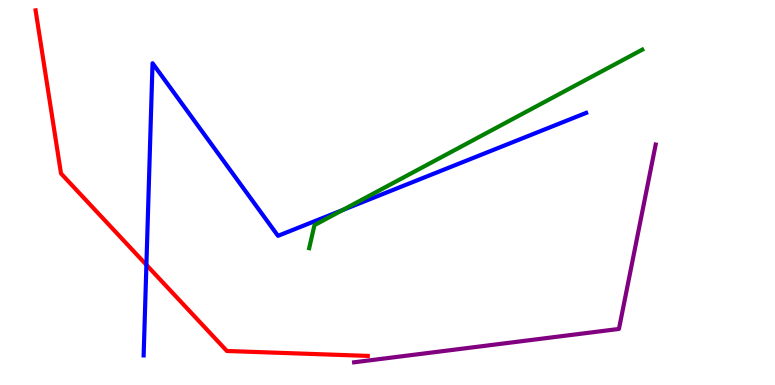[{'lines': ['blue', 'red'], 'intersections': [{'x': 1.89, 'y': 3.12}]}, {'lines': ['green', 'red'], 'intersections': []}, {'lines': ['purple', 'red'], 'intersections': []}, {'lines': ['blue', 'green'], 'intersections': [{'x': 4.42, 'y': 4.54}]}, {'lines': ['blue', 'purple'], 'intersections': []}, {'lines': ['green', 'purple'], 'intersections': []}]